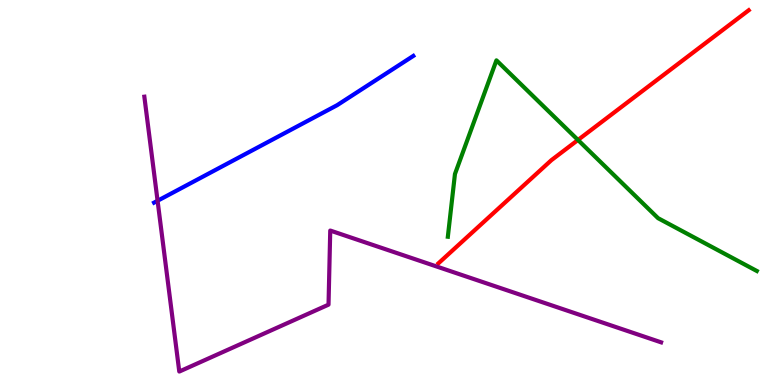[{'lines': ['blue', 'red'], 'intersections': []}, {'lines': ['green', 'red'], 'intersections': [{'x': 7.46, 'y': 6.36}]}, {'lines': ['purple', 'red'], 'intersections': []}, {'lines': ['blue', 'green'], 'intersections': []}, {'lines': ['blue', 'purple'], 'intersections': [{'x': 2.03, 'y': 4.79}]}, {'lines': ['green', 'purple'], 'intersections': []}]